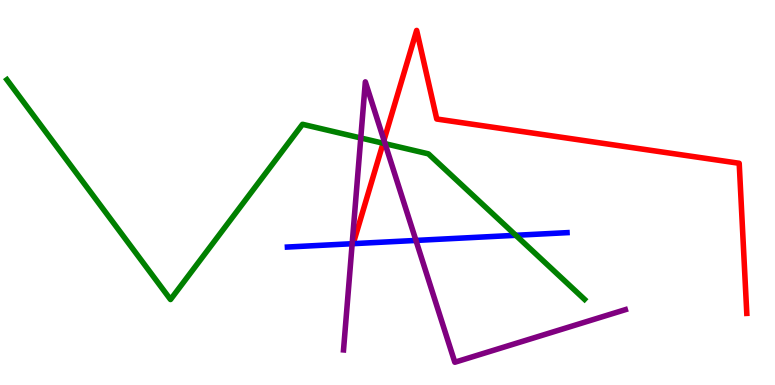[{'lines': ['blue', 'red'], 'intersections': []}, {'lines': ['green', 'red'], 'intersections': [{'x': 4.94, 'y': 6.28}]}, {'lines': ['purple', 'red'], 'intersections': [{'x': 4.95, 'y': 6.36}]}, {'lines': ['blue', 'green'], 'intersections': [{'x': 6.66, 'y': 3.89}]}, {'lines': ['blue', 'purple'], 'intersections': [{'x': 4.54, 'y': 3.67}, {'x': 5.37, 'y': 3.76}]}, {'lines': ['green', 'purple'], 'intersections': [{'x': 4.66, 'y': 6.42}, {'x': 4.97, 'y': 6.27}]}]